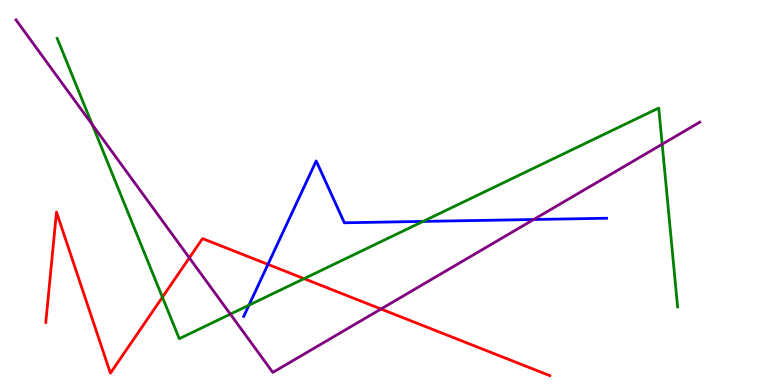[{'lines': ['blue', 'red'], 'intersections': [{'x': 3.46, 'y': 3.13}]}, {'lines': ['green', 'red'], 'intersections': [{'x': 2.1, 'y': 2.28}, {'x': 3.92, 'y': 2.76}]}, {'lines': ['purple', 'red'], 'intersections': [{'x': 2.44, 'y': 3.3}, {'x': 4.92, 'y': 1.97}]}, {'lines': ['blue', 'green'], 'intersections': [{'x': 3.21, 'y': 2.07}, {'x': 5.46, 'y': 4.25}]}, {'lines': ['blue', 'purple'], 'intersections': [{'x': 6.89, 'y': 4.3}]}, {'lines': ['green', 'purple'], 'intersections': [{'x': 1.19, 'y': 6.76}, {'x': 2.97, 'y': 1.84}, {'x': 8.54, 'y': 6.25}]}]